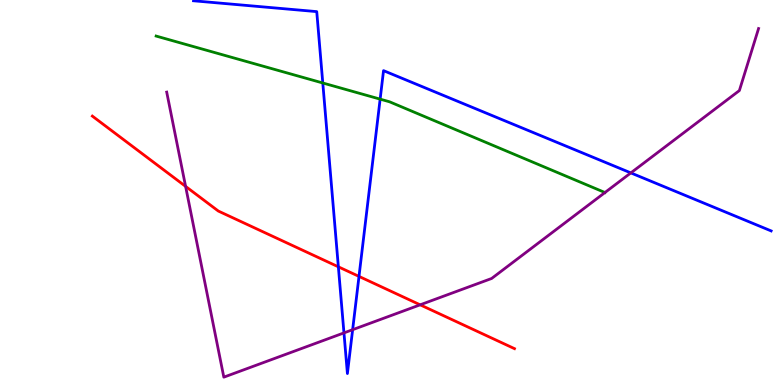[{'lines': ['blue', 'red'], 'intersections': [{'x': 4.37, 'y': 3.07}, {'x': 4.63, 'y': 2.82}]}, {'lines': ['green', 'red'], 'intersections': []}, {'lines': ['purple', 'red'], 'intersections': [{'x': 2.39, 'y': 5.16}, {'x': 5.42, 'y': 2.08}]}, {'lines': ['blue', 'green'], 'intersections': [{'x': 4.16, 'y': 7.84}, {'x': 4.91, 'y': 7.43}]}, {'lines': ['blue', 'purple'], 'intersections': [{'x': 4.44, 'y': 1.35}, {'x': 4.55, 'y': 1.44}, {'x': 8.14, 'y': 5.51}]}, {'lines': ['green', 'purple'], 'intersections': [{'x': 7.81, 'y': 5.0}]}]